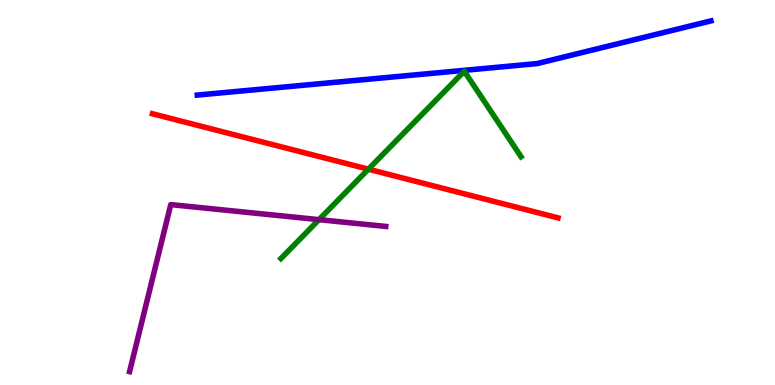[{'lines': ['blue', 'red'], 'intersections': []}, {'lines': ['green', 'red'], 'intersections': [{'x': 4.75, 'y': 5.61}]}, {'lines': ['purple', 'red'], 'intersections': []}, {'lines': ['blue', 'green'], 'intersections': []}, {'lines': ['blue', 'purple'], 'intersections': []}, {'lines': ['green', 'purple'], 'intersections': [{'x': 4.12, 'y': 4.29}]}]